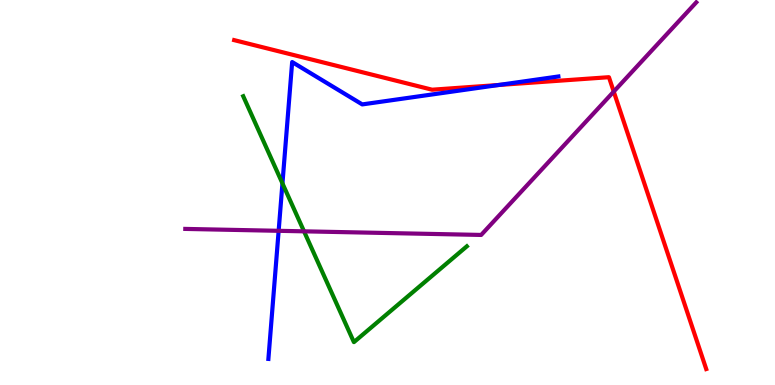[{'lines': ['blue', 'red'], 'intersections': [{'x': 6.43, 'y': 7.79}]}, {'lines': ['green', 'red'], 'intersections': []}, {'lines': ['purple', 'red'], 'intersections': [{'x': 7.92, 'y': 7.62}]}, {'lines': ['blue', 'green'], 'intersections': [{'x': 3.64, 'y': 5.24}]}, {'lines': ['blue', 'purple'], 'intersections': [{'x': 3.6, 'y': 4.0}]}, {'lines': ['green', 'purple'], 'intersections': [{'x': 3.92, 'y': 3.99}]}]